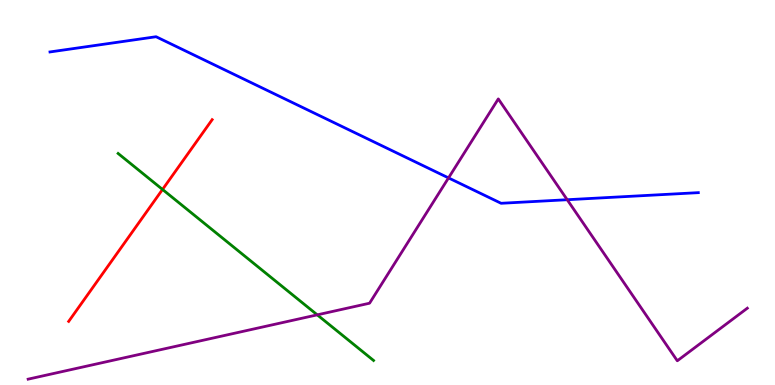[{'lines': ['blue', 'red'], 'intersections': []}, {'lines': ['green', 'red'], 'intersections': [{'x': 2.1, 'y': 5.08}]}, {'lines': ['purple', 'red'], 'intersections': []}, {'lines': ['blue', 'green'], 'intersections': []}, {'lines': ['blue', 'purple'], 'intersections': [{'x': 5.79, 'y': 5.38}, {'x': 7.32, 'y': 4.81}]}, {'lines': ['green', 'purple'], 'intersections': [{'x': 4.09, 'y': 1.82}]}]